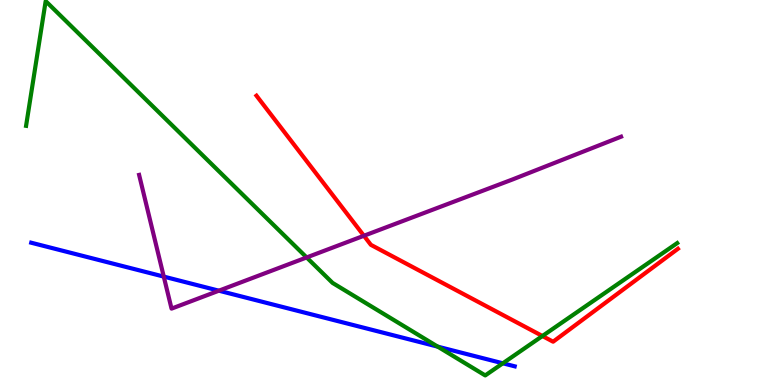[{'lines': ['blue', 'red'], 'intersections': []}, {'lines': ['green', 'red'], 'intersections': [{'x': 7.0, 'y': 1.27}]}, {'lines': ['purple', 'red'], 'intersections': [{'x': 4.7, 'y': 3.88}]}, {'lines': ['blue', 'green'], 'intersections': [{'x': 5.65, 'y': 0.996}, {'x': 6.49, 'y': 0.564}]}, {'lines': ['blue', 'purple'], 'intersections': [{'x': 2.11, 'y': 2.82}, {'x': 2.82, 'y': 2.45}]}, {'lines': ['green', 'purple'], 'intersections': [{'x': 3.96, 'y': 3.31}]}]